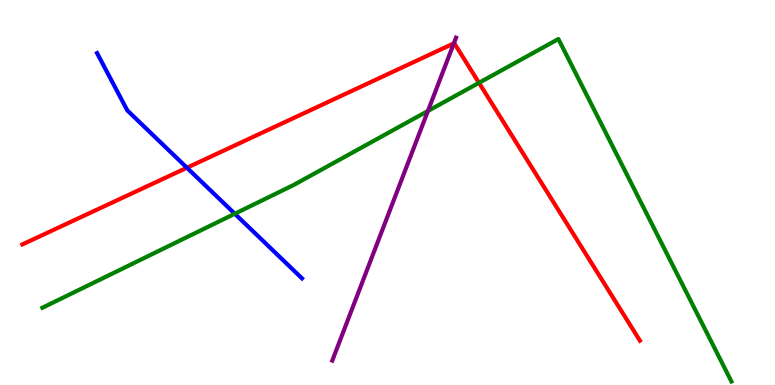[{'lines': ['blue', 'red'], 'intersections': [{'x': 2.41, 'y': 5.64}]}, {'lines': ['green', 'red'], 'intersections': [{'x': 6.18, 'y': 7.85}]}, {'lines': ['purple', 'red'], 'intersections': [{'x': 5.86, 'y': 8.87}]}, {'lines': ['blue', 'green'], 'intersections': [{'x': 3.03, 'y': 4.45}]}, {'lines': ['blue', 'purple'], 'intersections': []}, {'lines': ['green', 'purple'], 'intersections': [{'x': 5.52, 'y': 7.12}]}]